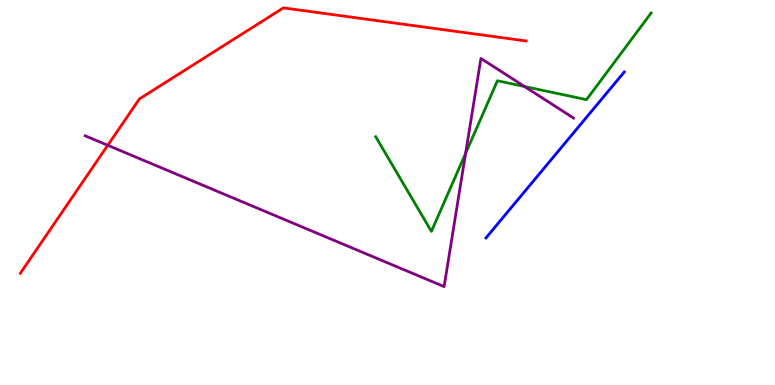[{'lines': ['blue', 'red'], 'intersections': []}, {'lines': ['green', 'red'], 'intersections': []}, {'lines': ['purple', 'red'], 'intersections': [{'x': 1.39, 'y': 6.23}]}, {'lines': ['blue', 'green'], 'intersections': []}, {'lines': ['blue', 'purple'], 'intersections': []}, {'lines': ['green', 'purple'], 'intersections': [{'x': 6.01, 'y': 6.02}, {'x': 6.77, 'y': 7.75}]}]